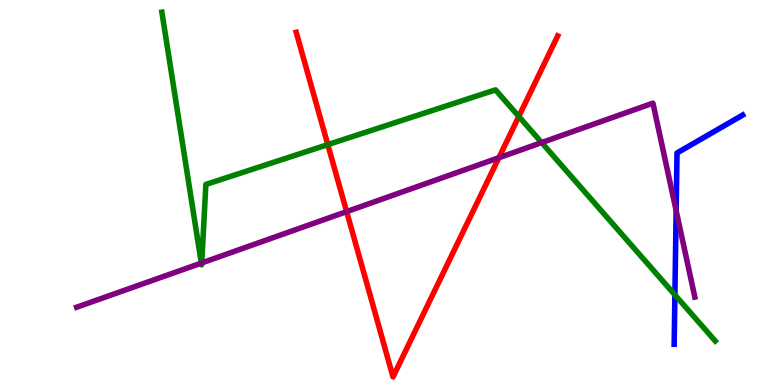[{'lines': ['blue', 'red'], 'intersections': []}, {'lines': ['green', 'red'], 'intersections': [{'x': 4.23, 'y': 6.24}, {'x': 6.69, 'y': 6.98}]}, {'lines': ['purple', 'red'], 'intersections': [{'x': 4.47, 'y': 4.5}, {'x': 6.44, 'y': 5.9}]}, {'lines': ['blue', 'green'], 'intersections': [{'x': 8.71, 'y': 2.34}]}, {'lines': ['blue', 'purple'], 'intersections': [{'x': 8.72, 'y': 4.53}]}, {'lines': ['green', 'purple'], 'intersections': [{'x': 2.6, 'y': 3.17}, {'x': 2.6, 'y': 3.17}, {'x': 6.99, 'y': 6.3}]}]